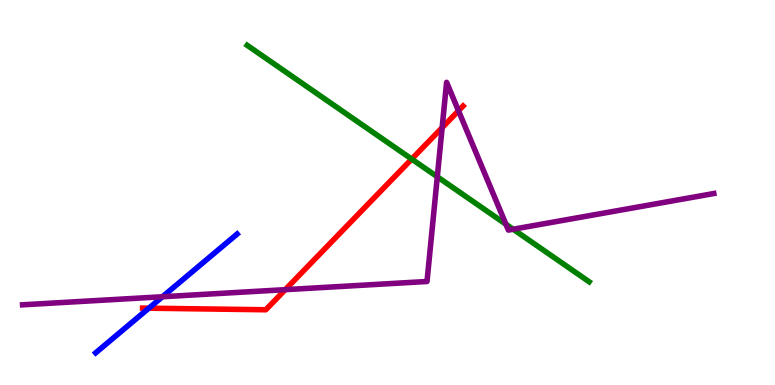[{'lines': ['blue', 'red'], 'intersections': [{'x': 1.92, 'y': 2.0}]}, {'lines': ['green', 'red'], 'intersections': [{'x': 5.31, 'y': 5.87}]}, {'lines': ['purple', 'red'], 'intersections': [{'x': 3.68, 'y': 2.48}, {'x': 5.71, 'y': 6.68}, {'x': 5.92, 'y': 7.12}]}, {'lines': ['blue', 'green'], 'intersections': []}, {'lines': ['blue', 'purple'], 'intersections': [{'x': 2.1, 'y': 2.29}]}, {'lines': ['green', 'purple'], 'intersections': [{'x': 5.64, 'y': 5.41}, {'x': 6.53, 'y': 4.18}, {'x': 6.62, 'y': 4.05}]}]